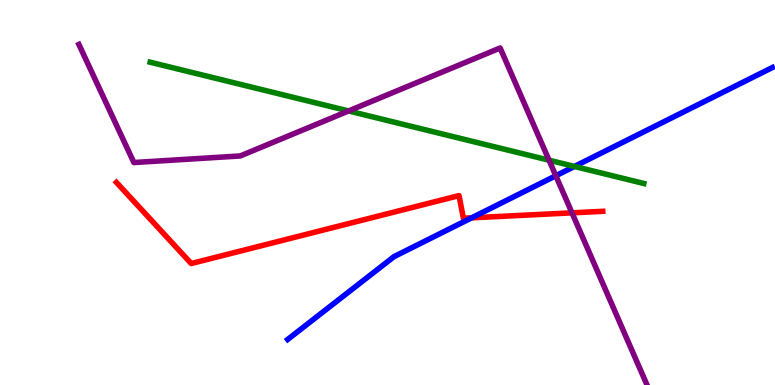[{'lines': ['blue', 'red'], 'intersections': [{'x': 6.09, 'y': 4.34}]}, {'lines': ['green', 'red'], 'intersections': []}, {'lines': ['purple', 'red'], 'intersections': [{'x': 7.38, 'y': 4.47}]}, {'lines': ['blue', 'green'], 'intersections': [{'x': 7.41, 'y': 5.68}]}, {'lines': ['blue', 'purple'], 'intersections': [{'x': 7.17, 'y': 5.43}]}, {'lines': ['green', 'purple'], 'intersections': [{'x': 4.5, 'y': 7.12}, {'x': 7.08, 'y': 5.84}]}]